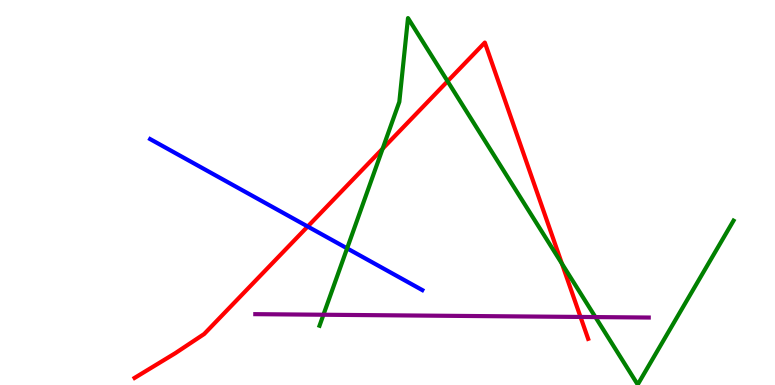[{'lines': ['blue', 'red'], 'intersections': [{'x': 3.97, 'y': 4.12}]}, {'lines': ['green', 'red'], 'intersections': [{'x': 4.94, 'y': 6.14}, {'x': 5.78, 'y': 7.89}, {'x': 7.25, 'y': 3.15}]}, {'lines': ['purple', 'red'], 'intersections': [{'x': 7.49, 'y': 1.77}]}, {'lines': ['blue', 'green'], 'intersections': [{'x': 4.48, 'y': 3.55}]}, {'lines': ['blue', 'purple'], 'intersections': []}, {'lines': ['green', 'purple'], 'intersections': [{'x': 4.17, 'y': 1.82}, {'x': 7.68, 'y': 1.76}]}]